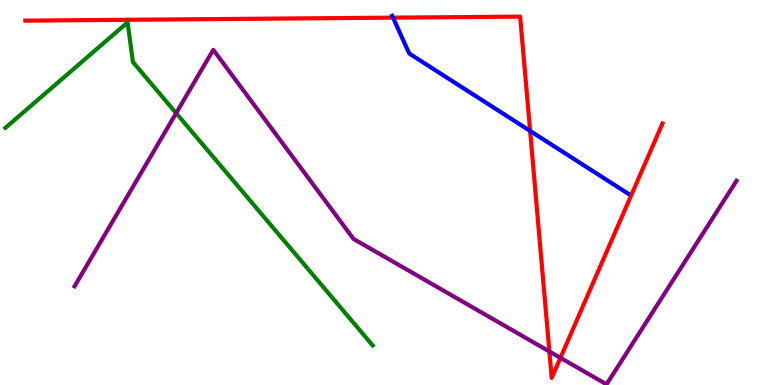[{'lines': ['blue', 'red'], 'intersections': [{'x': 5.07, 'y': 9.54}, {'x': 6.84, 'y': 6.6}]}, {'lines': ['green', 'red'], 'intersections': []}, {'lines': ['purple', 'red'], 'intersections': [{'x': 7.09, 'y': 0.871}, {'x': 7.23, 'y': 0.706}]}, {'lines': ['blue', 'green'], 'intersections': []}, {'lines': ['blue', 'purple'], 'intersections': []}, {'lines': ['green', 'purple'], 'intersections': [{'x': 2.27, 'y': 7.06}]}]